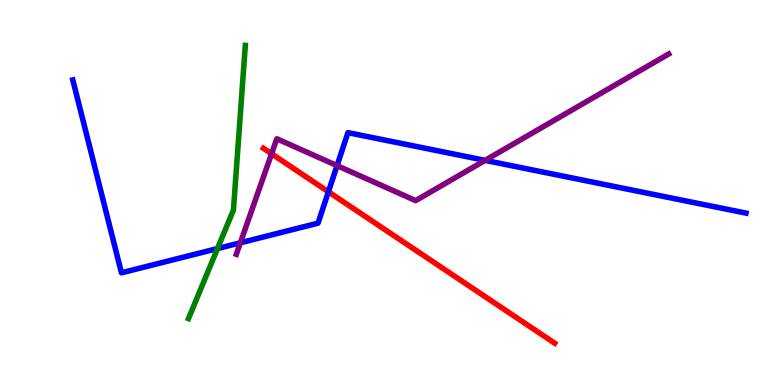[{'lines': ['blue', 'red'], 'intersections': [{'x': 4.24, 'y': 5.02}]}, {'lines': ['green', 'red'], 'intersections': []}, {'lines': ['purple', 'red'], 'intersections': [{'x': 3.5, 'y': 6.01}]}, {'lines': ['blue', 'green'], 'intersections': [{'x': 2.81, 'y': 3.54}]}, {'lines': ['blue', 'purple'], 'intersections': [{'x': 3.1, 'y': 3.69}, {'x': 4.35, 'y': 5.7}, {'x': 6.26, 'y': 5.83}]}, {'lines': ['green', 'purple'], 'intersections': []}]